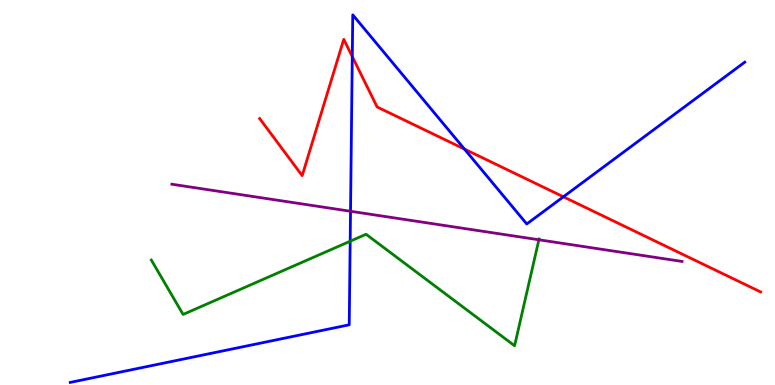[{'lines': ['blue', 'red'], 'intersections': [{'x': 4.55, 'y': 8.53}, {'x': 5.99, 'y': 6.13}, {'x': 7.27, 'y': 4.89}]}, {'lines': ['green', 'red'], 'intersections': []}, {'lines': ['purple', 'red'], 'intersections': []}, {'lines': ['blue', 'green'], 'intersections': [{'x': 4.52, 'y': 3.73}]}, {'lines': ['blue', 'purple'], 'intersections': [{'x': 4.52, 'y': 4.51}]}, {'lines': ['green', 'purple'], 'intersections': [{'x': 6.95, 'y': 3.77}]}]